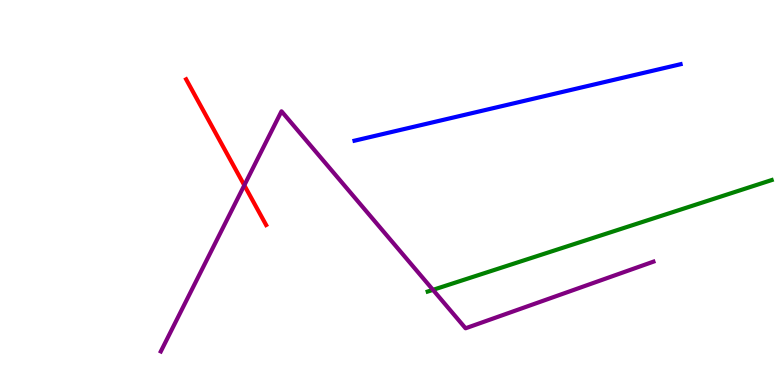[{'lines': ['blue', 'red'], 'intersections': []}, {'lines': ['green', 'red'], 'intersections': []}, {'lines': ['purple', 'red'], 'intersections': [{'x': 3.15, 'y': 5.19}]}, {'lines': ['blue', 'green'], 'intersections': []}, {'lines': ['blue', 'purple'], 'intersections': []}, {'lines': ['green', 'purple'], 'intersections': [{'x': 5.59, 'y': 2.47}]}]